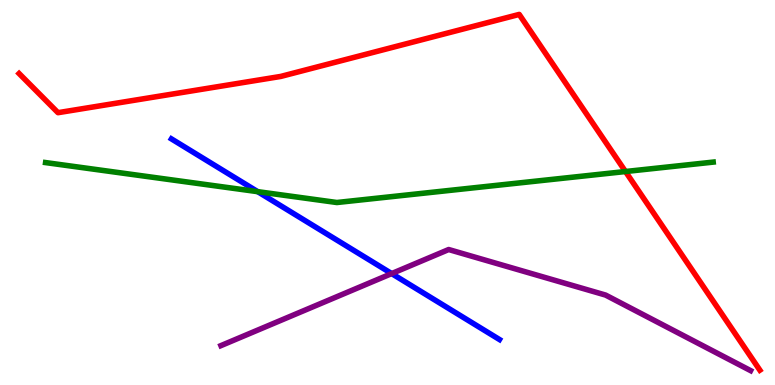[{'lines': ['blue', 'red'], 'intersections': []}, {'lines': ['green', 'red'], 'intersections': [{'x': 8.07, 'y': 5.54}]}, {'lines': ['purple', 'red'], 'intersections': []}, {'lines': ['blue', 'green'], 'intersections': [{'x': 3.33, 'y': 5.02}]}, {'lines': ['blue', 'purple'], 'intersections': [{'x': 5.05, 'y': 2.89}]}, {'lines': ['green', 'purple'], 'intersections': []}]